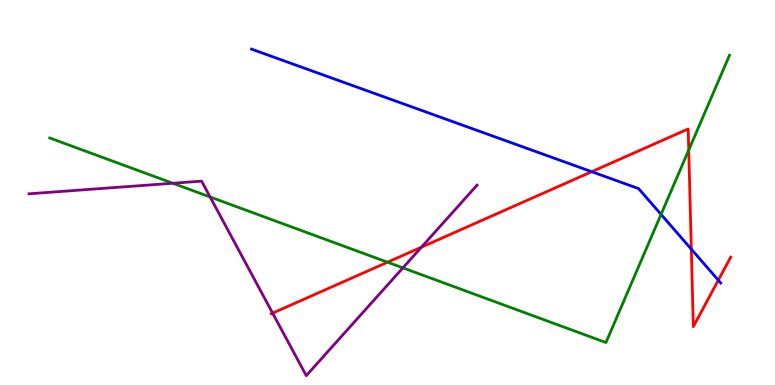[{'lines': ['blue', 'red'], 'intersections': [{'x': 7.64, 'y': 5.54}, {'x': 8.92, 'y': 3.53}, {'x': 9.27, 'y': 2.72}]}, {'lines': ['green', 'red'], 'intersections': [{'x': 5.0, 'y': 3.19}, {'x': 8.89, 'y': 6.1}]}, {'lines': ['purple', 'red'], 'intersections': [{'x': 3.52, 'y': 1.87}, {'x': 5.44, 'y': 3.58}]}, {'lines': ['blue', 'green'], 'intersections': [{'x': 8.53, 'y': 4.43}]}, {'lines': ['blue', 'purple'], 'intersections': []}, {'lines': ['green', 'purple'], 'intersections': [{'x': 2.23, 'y': 5.24}, {'x': 2.71, 'y': 4.88}, {'x': 5.2, 'y': 3.04}]}]